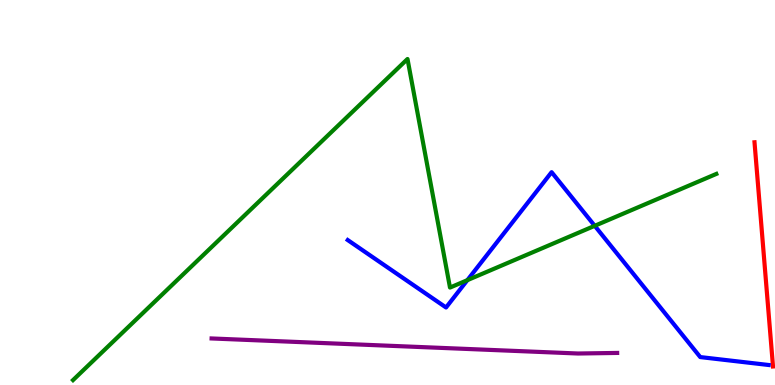[{'lines': ['blue', 'red'], 'intersections': []}, {'lines': ['green', 'red'], 'intersections': []}, {'lines': ['purple', 'red'], 'intersections': []}, {'lines': ['blue', 'green'], 'intersections': [{'x': 6.03, 'y': 2.72}, {'x': 7.67, 'y': 4.13}]}, {'lines': ['blue', 'purple'], 'intersections': []}, {'lines': ['green', 'purple'], 'intersections': []}]